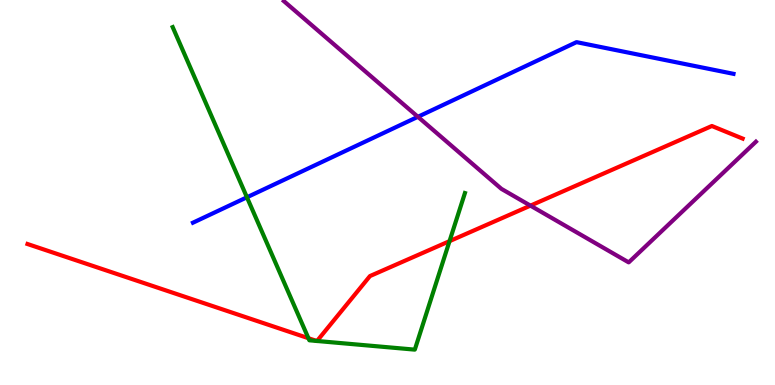[{'lines': ['blue', 'red'], 'intersections': []}, {'lines': ['green', 'red'], 'intersections': [{'x': 3.98, 'y': 1.22}, {'x': 4.09, 'y': 1.14}, {'x': 4.09, 'y': 1.14}, {'x': 5.8, 'y': 3.74}]}, {'lines': ['purple', 'red'], 'intersections': [{'x': 6.84, 'y': 4.66}]}, {'lines': ['blue', 'green'], 'intersections': [{'x': 3.19, 'y': 4.88}]}, {'lines': ['blue', 'purple'], 'intersections': [{'x': 5.39, 'y': 6.97}]}, {'lines': ['green', 'purple'], 'intersections': []}]